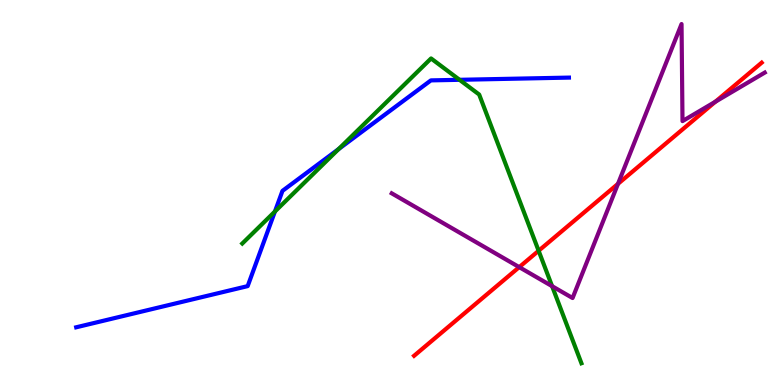[{'lines': ['blue', 'red'], 'intersections': []}, {'lines': ['green', 'red'], 'intersections': [{'x': 6.95, 'y': 3.49}]}, {'lines': ['purple', 'red'], 'intersections': [{'x': 6.7, 'y': 3.06}, {'x': 7.97, 'y': 5.22}, {'x': 9.23, 'y': 7.36}]}, {'lines': ['blue', 'green'], 'intersections': [{'x': 3.55, 'y': 4.51}, {'x': 4.37, 'y': 6.13}, {'x': 5.93, 'y': 7.93}]}, {'lines': ['blue', 'purple'], 'intersections': []}, {'lines': ['green', 'purple'], 'intersections': [{'x': 7.12, 'y': 2.57}]}]